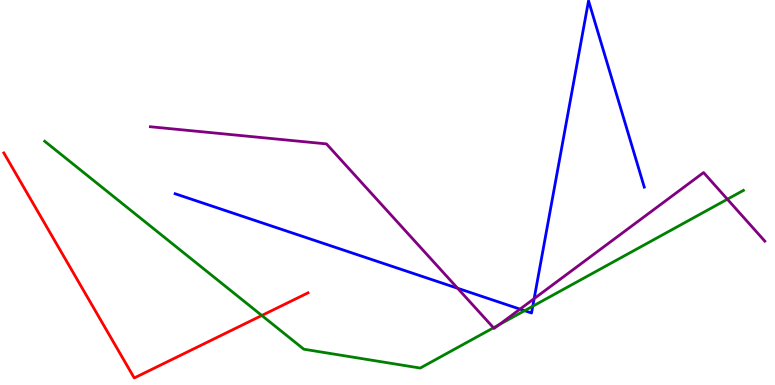[{'lines': ['blue', 'red'], 'intersections': []}, {'lines': ['green', 'red'], 'intersections': [{'x': 3.38, 'y': 1.81}]}, {'lines': ['purple', 'red'], 'intersections': []}, {'lines': ['blue', 'green'], 'intersections': [{'x': 6.77, 'y': 1.93}, {'x': 6.87, 'y': 2.05}]}, {'lines': ['blue', 'purple'], 'intersections': [{'x': 5.9, 'y': 2.51}, {'x': 6.71, 'y': 1.97}, {'x': 6.89, 'y': 2.24}]}, {'lines': ['green', 'purple'], 'intersections': [{'x': 6.37, 'y': 1.49}, {'x': 6.44, 'y': 1.57}, {'x': 9.39, 'y': 4.83}]}]